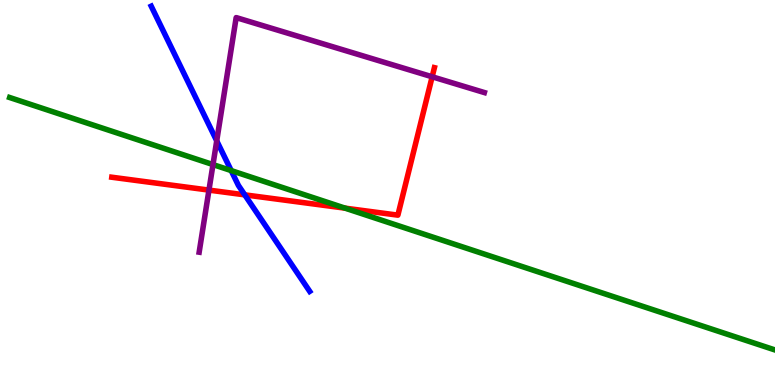[{'lines': ['blue', 'red'], 'intersections': [{'x': 3.16, 'y': 4.94}]}, {'lines': ['green', 'red'], 'intersections': [{'x': 4.45, 'y': 4.59}]}, {'lines': ['purple', 'red'], 'intersections': [{'x': 2.7, 'y': 5.06}, {'x': 5.58, 'y': 8.01}]}, {'lines': ['blue', 'green'], 'intersections': [{'x': 2.98, 'y': 5.57}]}, {'lines': ['blue', 'purple'], 'intersections': [{'x': 2.8, 'y': 6.34}]}, {'lines': ['green', 'purple'], 'intersections': [{'x': 2.75, 'y': 5.73}]}]